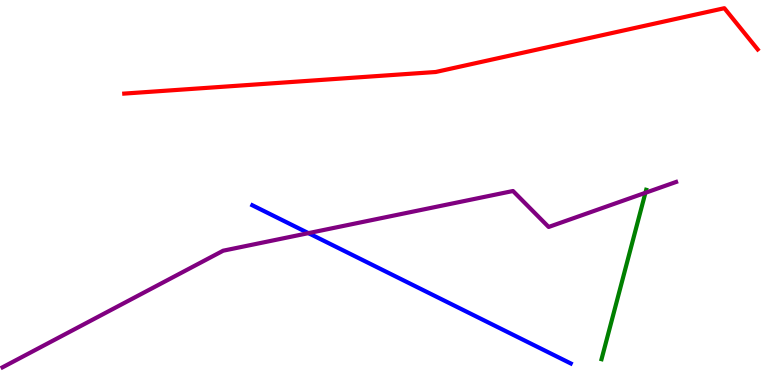[{'lines': ['blue', 'red'], 'intersections': []}, {'lines': ['green', 'red'], 'intersections': []}, {'lines': ['purple', 'red'], 'intersections': []}, {'lines': ['blue', 'green'], 'intersections': []}, {'lines': ['blue', 'purple'], 'intersections': [{'x': 3.98, 'y': 3.94}]}, {'lines': ['green', 'purple'], 'intersections': [{'x': 8.33, 'y': 4.99}]}]